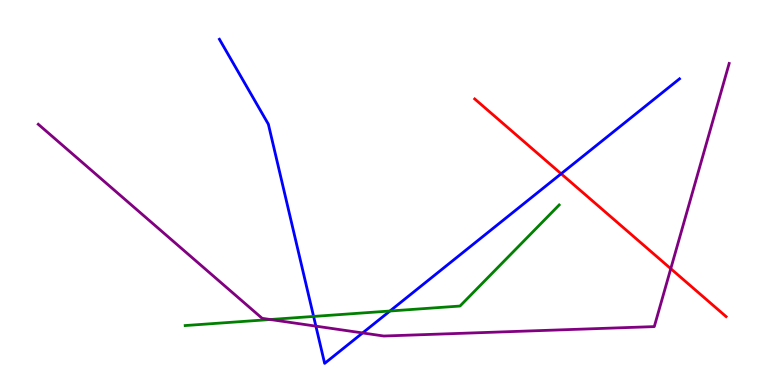[{'lines': ['blue', 'red'], 'intersections': [{'x': 7.24, 'y': 5.49}]}, {'lines': ['green', 'red'], 'intersections': []}, {'lines': ['purple', 'red'], 'intersections': [{'x': 8.66, 'y': 3.02}]}, {'lines': ['blue', 'green'], 'intersections': [{'x': 4.05, 'y': 1.78}, {'x': 5.03, 'y': 1.92}]}, {'lines': ['blue', 'purple'], 'intersections': [{'x': 4.08, 'y': 1.53}, {'x': 4.68, 'y': 1.35}]}, {'lines': ['green', 'purple'], 'intersections': [{'x': 3.49, 'y': 1.7}]}]